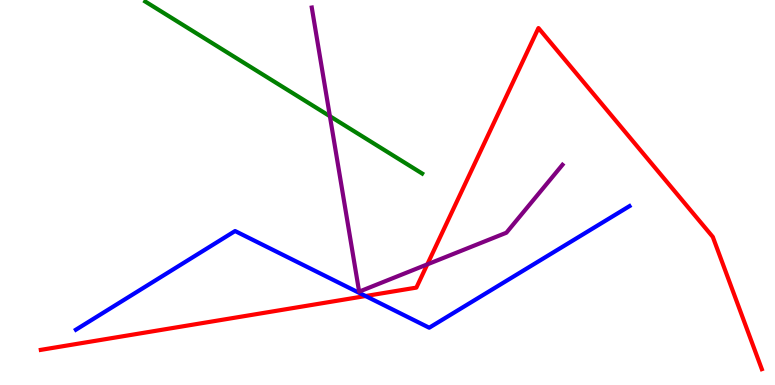[{'lines': ['blue', 'red'], 'intersections': [{'x': 4.72, 'y': 2.31}]}, {'lines': ['green', 'red'], 'intersections': []}, {'lines': ['purple', 'red'], 'intersections': [{'x': 5.51, 'y': 3.13}]}, {'lines': ['blue', 'green'], 'intersections': []}, {'lines': ['blue', 'purple'], 'intersections': []}, {'lines': ['green', 'purple'], 'intersections': [{'x': 4.26, 'y': 6.98}]}]